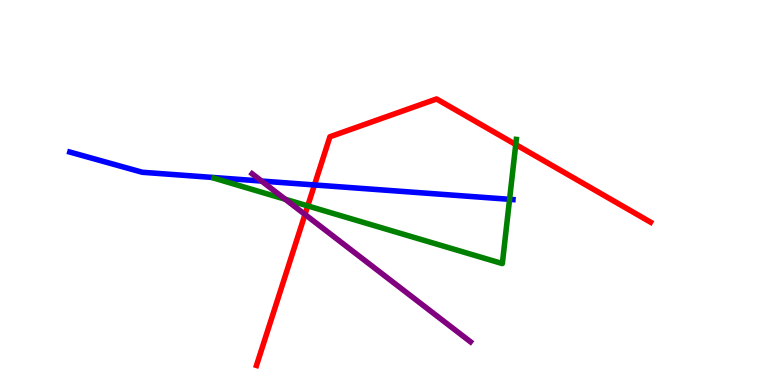[{'lines': ['blue', 'red'], 'intersections': [{'x': 4.06, 'y': 5.2}]}, {'lines': ['green', 'red'], 'intersections': [{'x': 3.97, 'y': 4.65}, {'x': 6.65, 'y': 6.25}]}, {'lines': ['purple', 'red'], 'intersections': [{'x': 3.94, 'y': 4.43}]}, {'lines': ['blue', 'green'], 'intersections': [{'x': 6.58, 'y': 4.82}]}, {'lines': ['blue', 'purple'], 'intersections': [{'x': 3.38, 'y': 5.3}]}, {'lines': ['green', 'purple'], 'intersections': [{'x': 3.68, 'y': 4.83}]}]